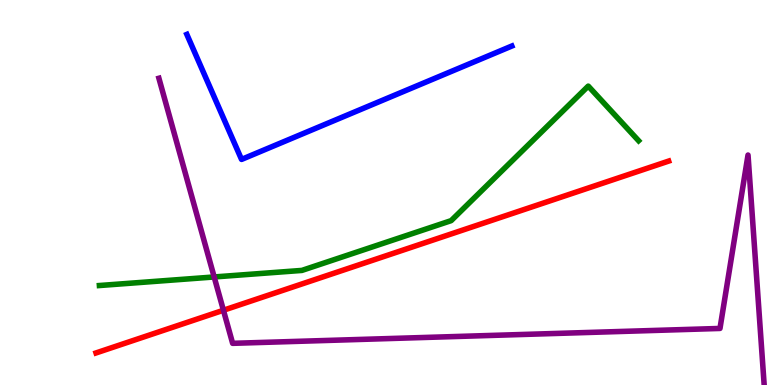[{'lines': ['blue', 'red'], 'intersections': []}, {'lines': ['green', 'red'], 'intersections': []}, {'lines': ['purple', 'red'], 'intersections': [{'x': 2.88, 'y': 1.94}]}, {'lines': ['blue', 'green'], 'intersections': []}, {'lines': ['blue', 'purple'], 'intersections': []}, {'lines': ['green', 'purple'], 'intersections': [{'x': 2.76, 'y': 2.81}]}]